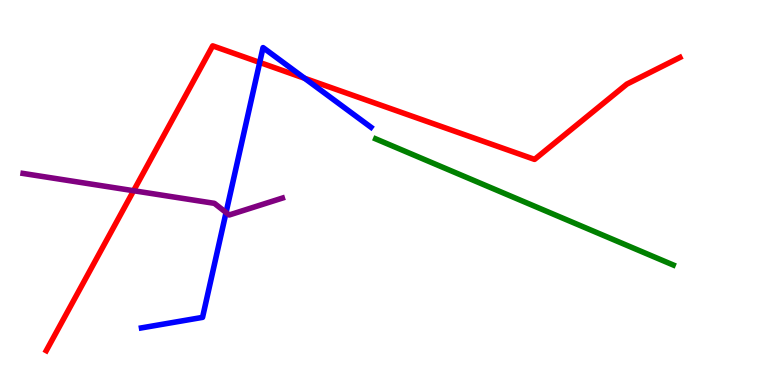[{'lines': ['blue', 'red'], 'intersections': [{'x': 3.35, 'y': 8.38}, {'x': 3.93, 'y': 7.97}]}, {'lines': ['green', 'red'], 'intersections': []}, {'lines': ['purple', 'red'], 'intersections': [{'x': 1.72, 'y': 5.05}]}, {'lines': ['blue', 'green'], 'intersections': []}, {'lines': ['blue', 'purple'], 'intersections': [{'x': 2.92, 'y': 4.48}]}, {'lines': ['green', 'purple'], 'intersections': []}]